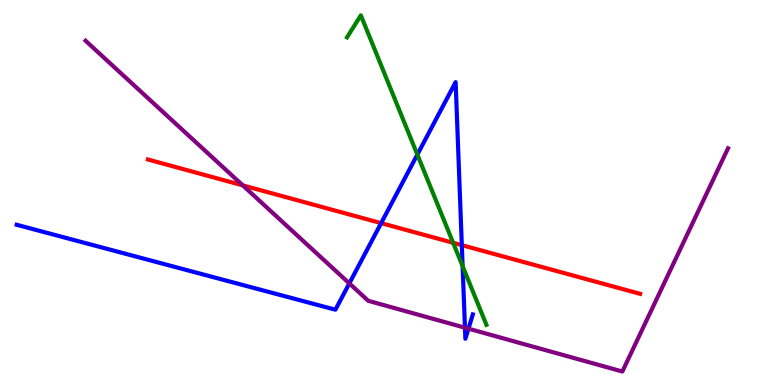[{'lines': ['blue', 'red'], 'intersections': [{'x': 4.92, 'y': 4.2}, {'x': 5.96, 'y': 3.63}]}, {'lines': ['green', 'red'], 'intersections': [{'x': 5.85, 'y': 3.69}]}, {'lines': ['purple', 'red'], 'intersections': [{'x': 3.13, 'y': 5.19}]}, {'lines': ['blue', 'green'], 'intersections': [{'x': 5.39, 'y': 5.98}, {'x': 5.97, 'y': 3.09}]}, {'lines': ['blue', 'purple'], 'intersections': [{'x': 4.51, 'y': 2.64}, {'x': 6.0, 'y': 1.49}, {'x': 6.04, 'y': 1.46}]}, {'lines': ['green', 'purple'], 'intersections': []}]